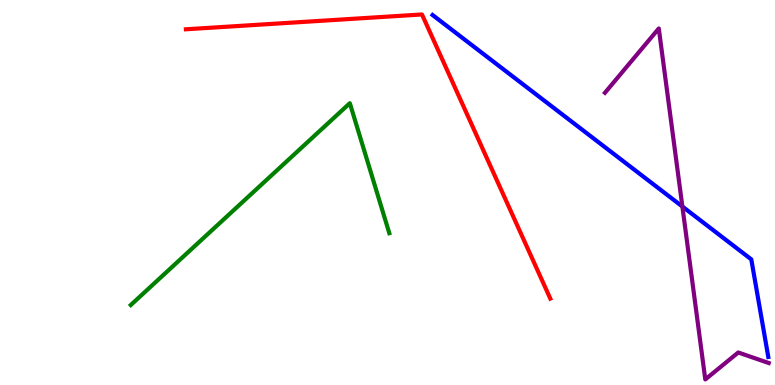[{'lines': ['blue', 'red'], 'intersections': []}, {'lines': ['green', 'red'], 'intersections': []}, {'lines': ['purple', 'red'], 'intersections': []}, {'lines': ['blue', 'green'], 'intersections': []}, {'lines': ['blue', 'purple'], 'intersections': [{'x': 8.8, 'y': 4.64}]}, {'lines': ['green', 'purple'], 'intersections': []}]